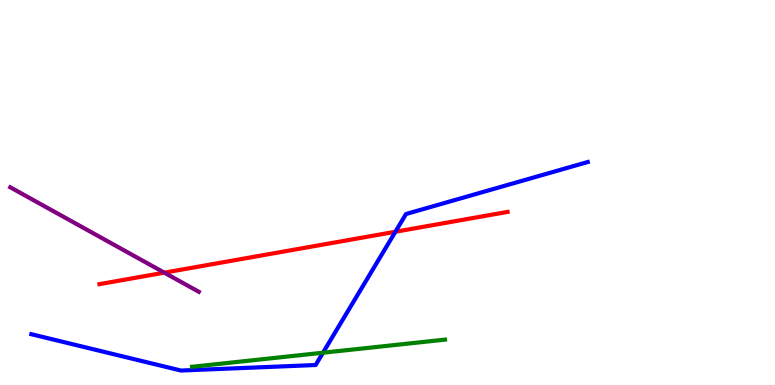[{'lines': ['blue', 'red'], 'intersections': [{'x': 5.1, 'y': 3.98}]}, {'lines': ['green', 'red'], 'intersections': []}, {'lines': ['purple', 'red'], 'intersections': [{'x': 2.12, 'y': 2.92}]}, {'lines': ['blue', 'green'], 'intersections': [{'x': 4.17, 'y': 0.838}]}, {'lines': ['blue', 'purple'], 'intersections': []}, {'lines': ['green', 'purple'], 'intersections': []}]